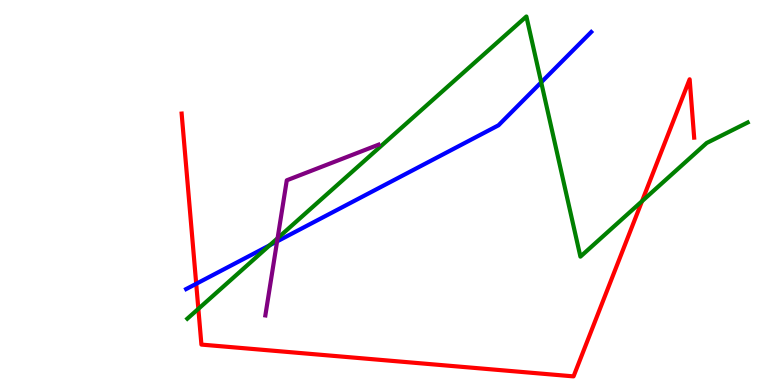[{'lines': ['blue', 'red'], 'intersections': [{'x': 2.53, 'y': 2.63}]}, {'lines': ['green', 'red'], 'intersections': [{'x': 2.56, 'y': 1.98}, {'x': 8.28, 'y': 4.77}]}, {'lines': ['purple', 'red'], 'intersections': []}, {'lines': ['blue', 'green'], 'intersections': [{'x': 3.48, 'y': 3.63}, {'x': 6.98, 'y': 7.86}]}, {'lines': ['blue', 'purple'], 'intersections': [{'x': 3.58, 'y': 3.73}]}, {'lines': ['green', 'purple'], 'intersections': [{'x': 3.58, 'y': 3.81}]}]